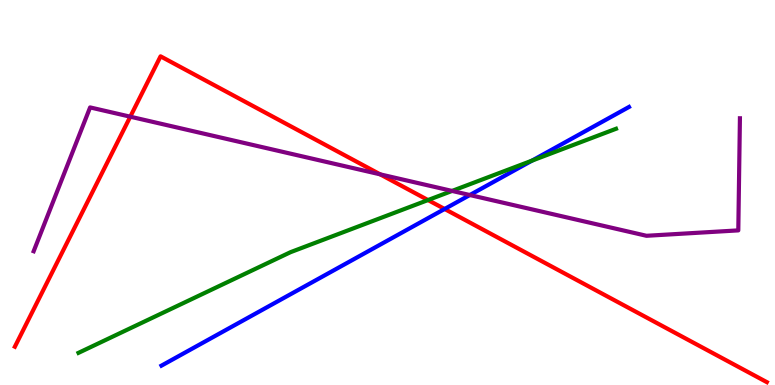[{'lines': ['blue', 'red'], 'intersections': [{'x': 5.74, 'y': 4.57}]}, {'lines': ['green', 'red'], 'intersections': [{'x': 5.52, 'y': 4.8}]}, {'lines': ['purple', 'red'], 'intersections': [{'x': 1.68, 'y': 6.97}, {'x': 4.91, 'y': 5.47}]}, {'lines': ['blue', 'green'], 'intersections': [{'x': 6.86, 'y': 5.83}]}, {'lines': ['blue', 'purple'], 'intersections': [{'x': 6.06, 'y': 4.93}]}, {'lines': ['green', 'purple'], 'intersections': [{'x': 5.83, 'y': 5.04}]}]